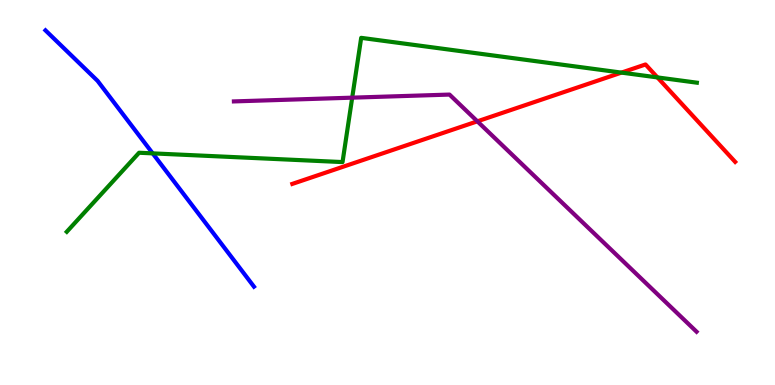[{'lines': ['blue', 'red'], 'intersections': []}, {'lines': ['green', 'red'], 'intersections': [{'x': 8.02, 'y': 8.11}, {'x': 8.48, 'y': 7.99}]}, {'lines': ['purple', 'red'], 'intersections': [{'x': 6.16, 'y': 6.85}]}, {'lines': ['blue', 'green'], 'intersections': [{'x': 1.97, 'y': 6.02}]}, {'lines': ['blue', 'purple'], 'intersections': []}, {'lines': ['green', 'purple'], 'intersections': [{'x': 4.54, 'y': 7.46}]}]